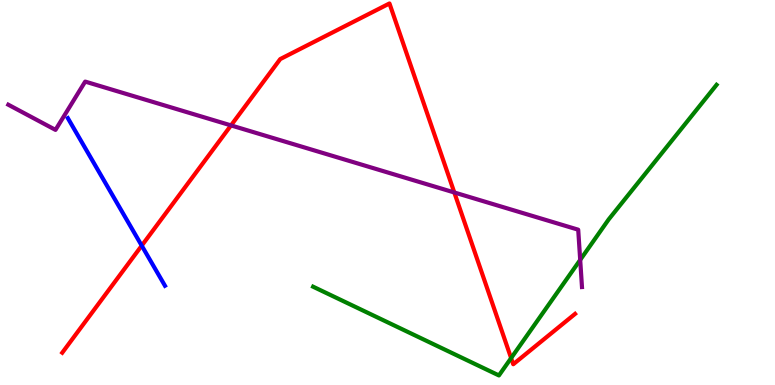[{'lines': ['blue', 'red'], 'intersections': [{'x': 1.83, 'y': 3.62}]}, {'lines': ['green', 'red'], 'intersections': [{'x': 6.6, 'y': 0.699}]}, {'lines': ['purple', 'red'], 'intersections': [{'x': 2.98, 'y': 6.74}, {'x': 5.86, 'y': 5.0}]}, {'lines': ['blue', 'green'], 'intersections': []}, {'lines': ['blue', 'purple'], 'intersections': []}, {'lines': ['green', 'purple'], 'intersections': [{'x': 7.49, 'y': 3.25}]}]